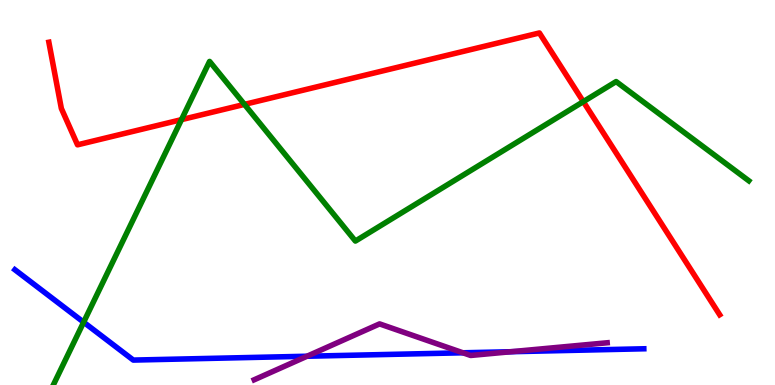[{'lines': ['blue', 'red'], 'intersections': []}, {'lines': ['green', 'red'], 'intersections': [{'x': 2.34, 'y': 6.89}, {'x': 3.15, 'y': 7.29}, {'x': 7.53, 'y': 7.36}]}, {'lines': ['purple', 'red'], 'intersections': []}, {'lines': ['blue', 'green'], 'intersections': [{'x': 1.08, 'y': 1.63}]}, {'lines': ['blue', 'purple'], 'intersections': [{'x': 3.96, 'y': 0.747}, {'x': 5.97, 'y': 0.837}, {'x': 6.59, 'y': 0.864}]}, {'lines': ['green', 'purple'], 'intersections': []}]